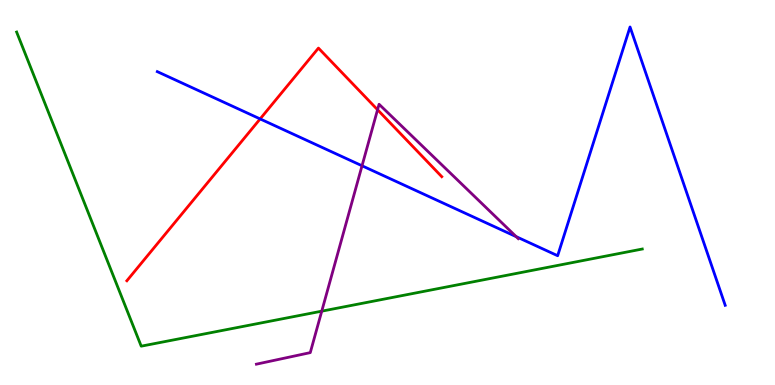[{'lines': ['blue', 'red'], 'intersections': [{'x': 3.36, 'y': 6.91}]}, {'lines': ['green', 'red'], 'intersections': []}, {'lines': ['purple', 'red'], 'intersections': [{'x': 4.87, 'y': 7.15}]}, {'lines': ['blue', 'green'], 'intersections': []}, {'lines': ['blue', 'purple'], 'intersections': [{'x': 4.67, 'y': 5.69}, {'x': 6.66, 'y': 3.85}]}, {'lines': ['green', 'purple'], 'intersections': [{'x': 4.15, 'y': 1.92}]}]